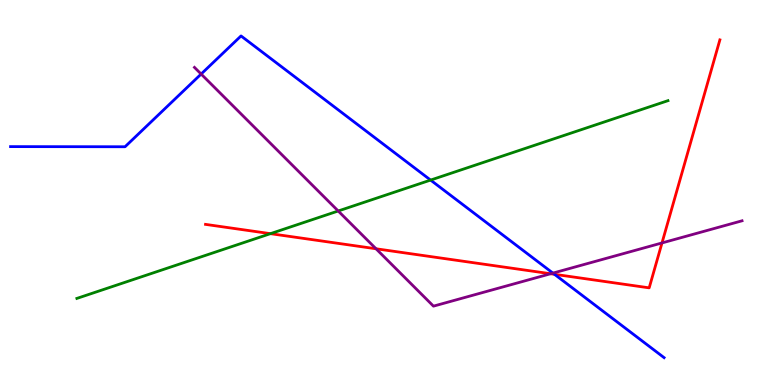[{'lines': ['blue', 'red'], 'intersections': [{'x': 7.15, 'y': 2.88}]}, {'lines': ['green', 'red'], 'intersections': [{'x': 3.49, 'y': 3.93}]}, {'lines': ['purple', 'red'], 'intersections': [{'x': 4.85, 'y': 3.54}, {'x': 7.1, 'y': 2.89}, {'x': 8.54, 'y': 3.69}]}, {'lines': ['blue', 'green'], 'intersections': [{'x': 5.56, 'y': 5.32}]}, {'lines': ['blue', 'purple'], 'intersections': [{'x': 2.6, 'y': 8.08}, {'x': 7.13, 'y': 2.91}]}, {'lines': ['green', 'purple'], 'intersections': [{'x': 4.36, 'y': 4.52}]}]